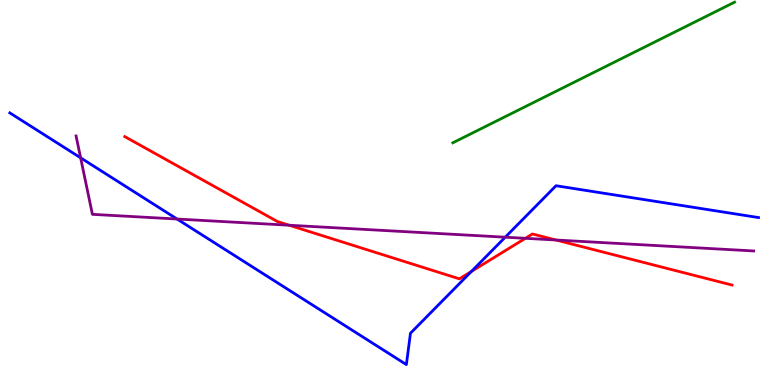[{'lines': ['blue', 'red'], 'intersections': [{'x': 6.08, 'y': 2.95}]}, {'lines': ['green', 'red'], 'intersections': []}, {'lines': ['purple', 'red'], 'intersections': [{'x': 3.73, 'y': 4.15}, {'x': 6.78, 'y': 3.81}, {'x': 7.17, 'y': 3.77}]}, {'lines': ['blue', 'green'], 'intersections': []}, {'lines': ['blue', 'purple'], 'intersections': [{'x': 1.04, 'y': 5.9}, {'x': 2.28, 'y': 4.31}, {'x': 6.52, 'y': 3.84}]}, {'lines': ['green', 'purple'], 'intersections': []}]